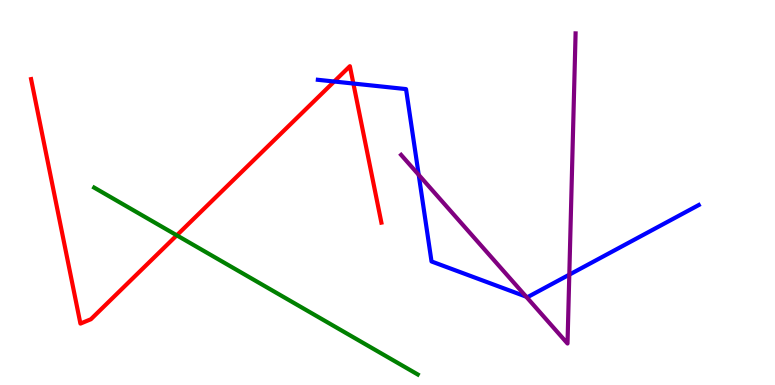[{'lines': ['blue', 'red'], 'intersections': [{'x': 4.31, 'y': 7.88}, {'x': 4.56, 'y': 7.83}]}, {'lines': ['green', 'red'], 'intersections': [{'x': 2.28, 'y': 3.89}]}, {'lines': ['purple', 'red'], 'intersections': []}, {'lines': ['blue', 'green'], 'intersections': []}, {'lines': ['blue', 'purple'], 'intersections': [{'x': 5.4, 'y': 5.46}, {'x': 6.79, 'y': 2.29}, {'x': 7.35, 'y': 2.87}]}, {'lines': ['green', 'purple'], 'intersections': []}]